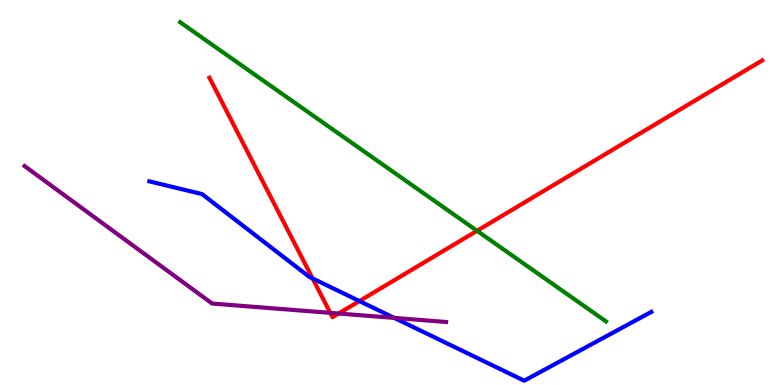[{'lines': ['blue', 'red'], 'intersections': [{'x': 4.03, 'y': 2.77}, {'x': 4.64, 'y': 2.18}]}, {'lines': ['green', 'red'], 'intersections': [{'x': 6.16, 'y': 4.01}]}, {'lines': ['purple', 'red'], 'intersections': [{'x': 4.26, 'y': 1.87}, {'x': 4.37, 'y': 1.86}]}, {'lines': ['blue', 'green'], 'intersections': []}, {'lines': ['blue', 'purple'], 'intersections': [{'x': 5.09, 'y': 1.74}]}, {'lines': ['green', 'purple'], 'intersections': []}]